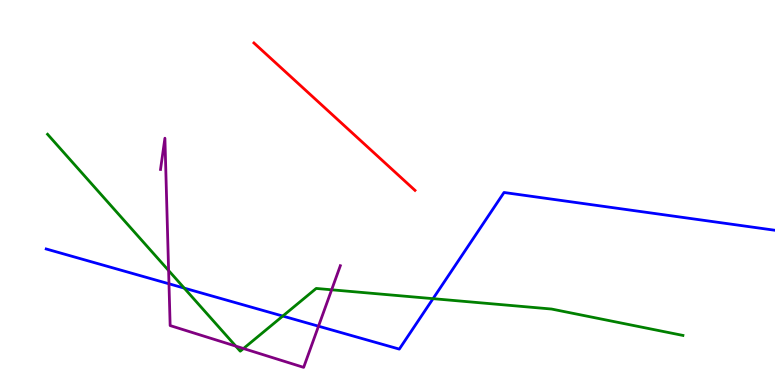[{'lines': ['blue', 'red'], 'intersections': []}, {'lines': ['green', 'red'], 'intersections': []}, {'lines': ['purple', 'red'], 'intersections': []}, {'lines': ['blue', 'green'], 'intersections': [{'x': 2.38, 'y': 2.52}, {'x': 3.65, 'y': 1.79}, {'x': 5.59, 'y': 2.24}]}, {'lines': ['blue', 'purple'], 'intersections': [{'x': 2.18, 'y': 2.63}, {'x': 4.11, 'y': 1.53}]}, {'lines': ['green', 'purple'], 'intersections': [{'x': 2.18, 'y': 2.97}, {'x': 3.04, 'y': 1.01}, {'x': 3.14, 'y': 0.947}, {'x': 4.28, 'y': 2.47}]}]